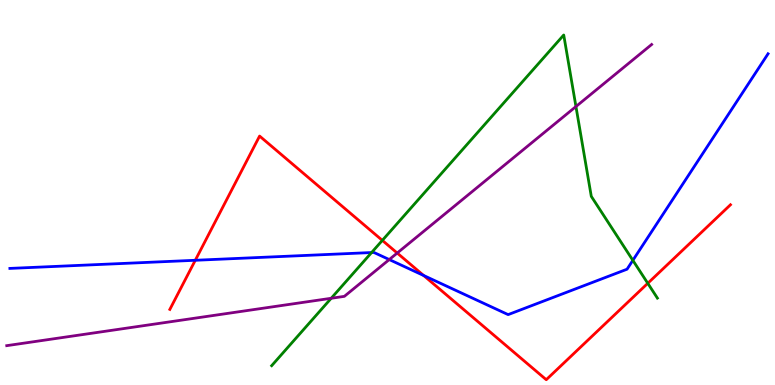[{'lines': ['blue', 'red'], 'intersections': [{'x': 2.52, 'y': 3.24}, {'x': 5.47, 'y': 2.84}]}, {'lines': ['green', 'red'], 'intersections': [{'x': 4.93, 'y': 3.76}, {'x': 8.36, 'y': 2.64}]}, {'lines': ['purple', 'red'], 'intersections': [{'x': 5.13, 'y': 3.43}]}, {'lines': ['blue', 'green'], 'intersections': [{'x': 4.79, 'y': 3.44}, {'x': 8.17, 'y': 3.24}]}, {'lines': ['blue', 'purple'], 'intersections': [{'x': 5.02, 'y': 3.26}]}, {'lines': ['green', 'purple'], 'intersections': [{'x': 4.27, 'y': 2.25}, {'x': 7.43, 'y': 7.23}]}]